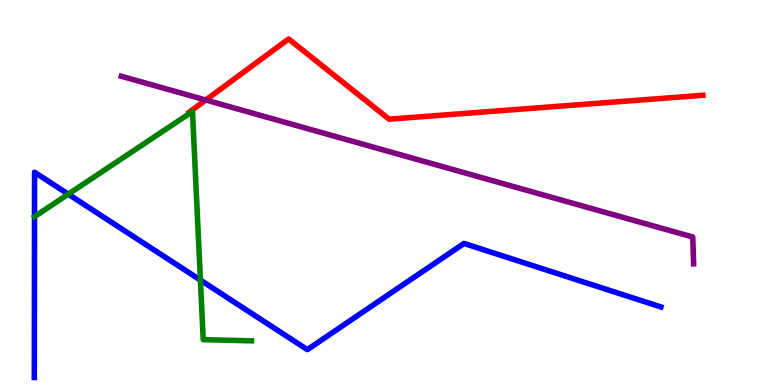[{'lines': ['blue', 'red'], 'intersections': []}, {'lines': ['green', 'red'], 'intersections': []}, {'lines': ['purple', 'red'], 'intersections': [{'x': 2.66, 'y': 7.4}]}, {'lines': ['blue', 'green'], 'intersections': [{'x': 0.881, 'y': 4.96}, {'x': 2.59, 'y': 2.72}]}, {'lines': ['blue', 'purple'], 'intersections': []}, {'lines': ['green', 'purple'], 'intersections': []}]